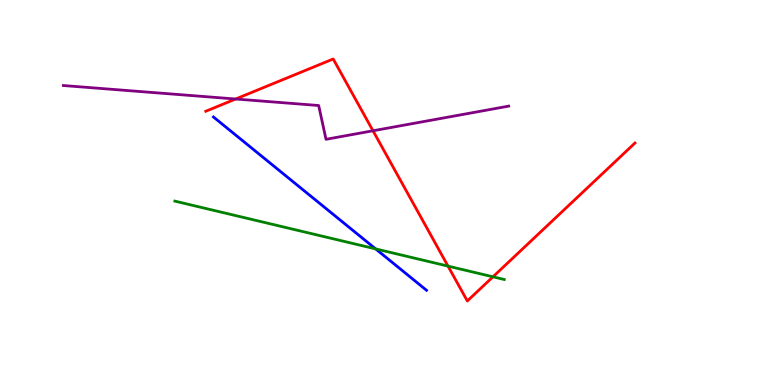[{'lines': ['blue', 'red'], 'intersections': []}, {'lines': ['green', 'red'], 'intersections': [{'x': 5.78, 'y': 3.09}, {'x': 6.36, 'y': 2.81}]}, {'lines': ['purple', 'red'], 'intersections': [{'x': 3.04, 'y': 7.43}, {'x': 4.81, 'y': 6.6}]}, {'lines': ['blue', 'green'], 'intersections': [{'x': 4.85, 'y': 3.54}]}, {'lines': ['blue', 'purple'], 'intersections': []}, {'lines': ['green', 'purple'], 'intersections': []}]